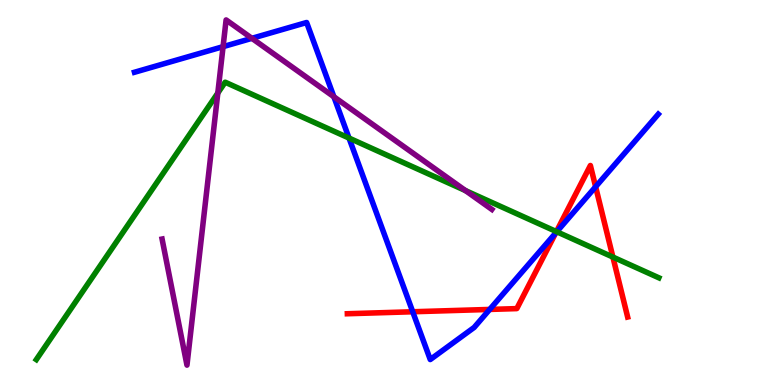[{'lines': ['blue', 'red'], 'intersections': [{'x': 5.33, 'y': 1.9}, {'x': 6.32, 'y': 1.96}, {'x': 7.17, 'y': 3.95}, {'x': 7.69, 'y': 5.15}]}, {'lines': ['green', 'red'], 'intersections': [{'x': 7.18, 'y': 3.98}, {'x': 7.91, 'y': 3.32}]}, {'lines': ['purple', 'red'], 'intersections': []}, {'lines': ['blue', 'green'], 'intersections': [{'x': 4.5, 'y': 6.41}, {'x': 7.18, 'y': 3.98}]}, {'lines': ['blue', 'purple'], 'intersections': [{'x': 2.88, 'y': 8.79}, {'x': 3.25, 'y': 9.0}, {'x': 4.31, 'y': 7.49}]}, {'lines': ['green', 'purple'], 'intersections': [{'x': 2.81, 'y': 7.58}, {'x': 6.01, 'y': 5.05}]}]